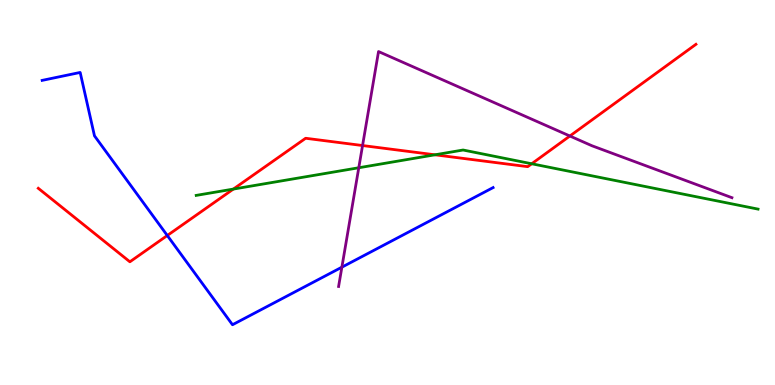[{'lines': ['blue', 'red'], 'intersections': [{'x': 2.16, 'y': 3.88}]}, {'lines': ['green', 'red'], 'intersections': [{'x': 3.01, 'y': 5.09}, {'x': 5.61, 'y': 5.98}, {'x': 6.86, 'y': 5.75}]}, {'lines': ['purple', 'red'], 'intersections': [{'x': 4.68, 'y': 6.22}, {'x': 7.35, 'y': 6.47}]}, {'lines': ['blue', 'green'], 'intersections': []}, {'lines': ['blue', 'purple'], 'intersections': [{'x': 4.41, 'y': 3.06}]}, {'lines': ['green', 'purple'], 'intersections': [{'x': 4.63, 'y': 5.64}]}]